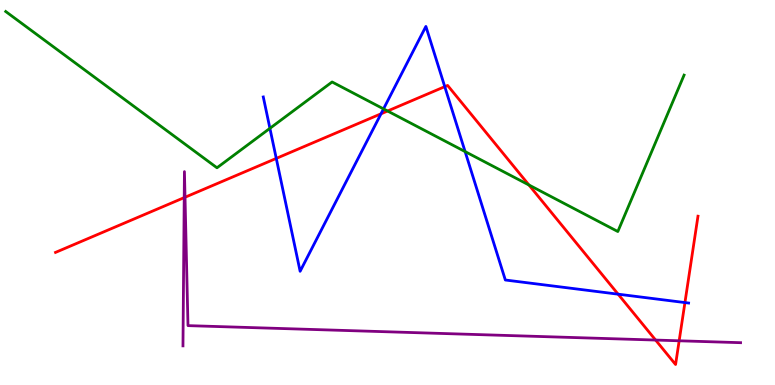[{'lines': ['blue', 'red'], 'intersections': [{'x': 3.56, 'y': 5.89}, {'x': 4.92, 'y': 7.04}, {'x': 5.74, 'y': 7.75}, {'x': 7.98, 'y': 2.36}, {'x': 8.84, 'y': 2.14}]}, {'lines': ['green', 'red'], 'intersections': [{'x': 5.0, 'y': 7.12}, {'x': 6.83, 'y': 5.19}]}, {'lines': ['purple', 'red'], 'intersections': [{'x': 2.38, 'y': 4.87}, {'x': 2.39, 'y': 4.88}, {'x': 8.46, 'y': 1.17}, {'x': 8.76, 'y': 1.15}]}, {'lines': ['blue', 'green'], 'intersections': [{'x': 3.48, 'y': 6.67}, {'x': 4.95, 'y': 7.17}, {'x': 6.0, 'y': 6.06}]}, {'lines': ['blue', 'purple'], 'intersections': []}, {'lines': ['green', 'purple'], 'intersections': []}]